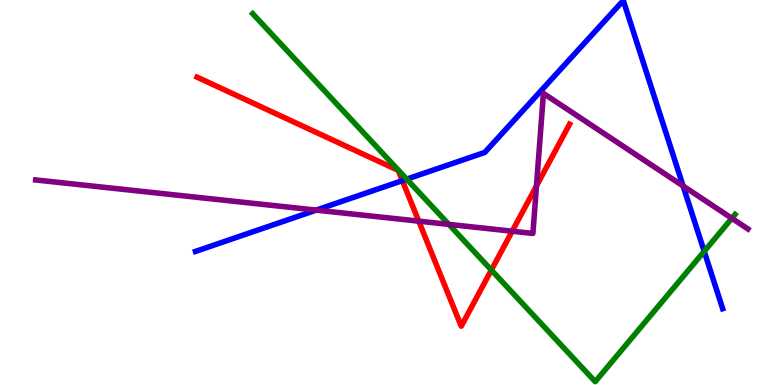[{'lines': ['blue', 'red'], 'intersections': [{'x': 5.19, 'y': 5.31}]}, {'lines': ['green', 'red'], 'intersections': [{'x': 6.34, 'y': 2.99}]}, {'lines': ['purple', 'red'], 'intersections': [{'x': 5.4, 'y': 4.26}, {'x': 6.61, 'y': 3.99}, {'x': 6.92, 'y': 5.17}]}, {'lines': ['blue', 'green'], 'intersections': [{'x': 5.25, 'y': 5.35}, {'x': 9.09, 'y': 3.47}]}, {'lines': ['blue', 'purple'], 'intersections': [{'x': 4.08, 'y': 4.54}, {'x': 8.81, 'y': 5.17}]}, {'lines': ['green', 'purple'], 'intersections': [{'x': 5.79, 'y': 4.17}, {'x': 9.44, 'y': 4.33}]}]